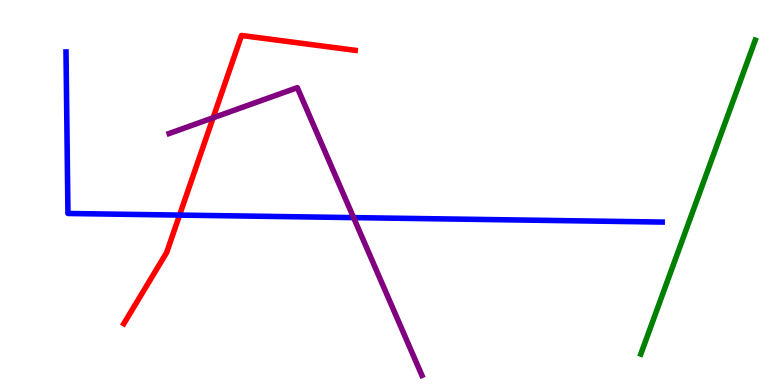[{'lines': ['blue', 'red'], 'intersections': [{'x': 2.32, 'y': 4.41}]}, {'lines': ['green', 'red'], 'intersections': []}, {'lines': ['purple', 'red'], 'intersections': [{'x': 2.75, 'y': 6.94}]}, {'lines': ['blue', 'green'], 'intersections': []}, {'lines': ['blue', 'purple'], 'intersections': [{'x': 4.56, 'y': 4.35}]}, {'lines': ['green', 'purple'], 'intersections': []}]